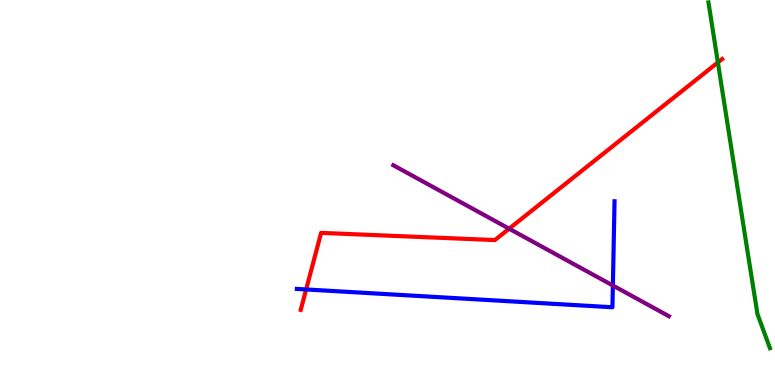[{'lines': ['blue', 'red'], 'intersections': [{'x': 3.95, 'y': 2.48}]}, {'lines': ['green', 'red'], 'intersections': [{'x': 9.26, 'y': 8.38}]}, {'lines': ['purple', 'red'], 'intersections': [{'x': 6.57, 'y': 4.06}]}, {'lines': ['blue', 'green'], 'intersections': []}, {'lines': ['blue', 'purple'], 'intersections': [{'x': 7.91, 'y': 2.58}]}, {'lines': ['green', 'purple'], 'intersections': []}]